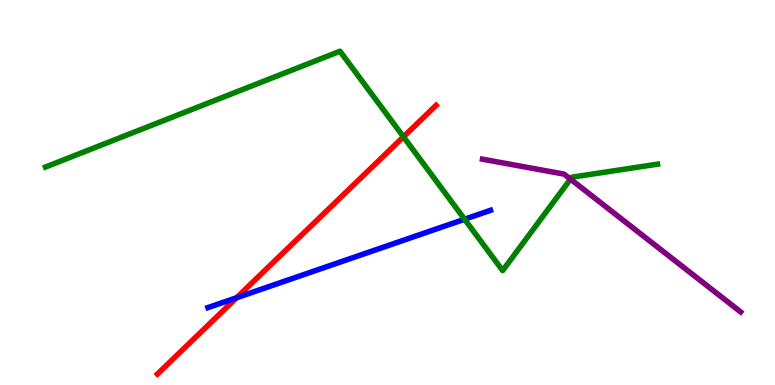[{'lines': ['blue', 'red'], 'intersections': [{'x': 3.05, 'y': 2.27}]}, {'lines': ['green', 'red'], 'intersections': [{'x': 5.21, 'y': 6.45}]}, {'lines': ['purple', 'red'], 'intersections': []}, {'lines': ['blue', 'green'], 'intersections': [{'x': 5.99, 'y': 4.31}]}, {'lines': ['blue', 'purple'], 'intersections': []}, {'lines': ['green', 'purple'], 'intersections': [{'x': 7.36, 'y': 5.35}]}]